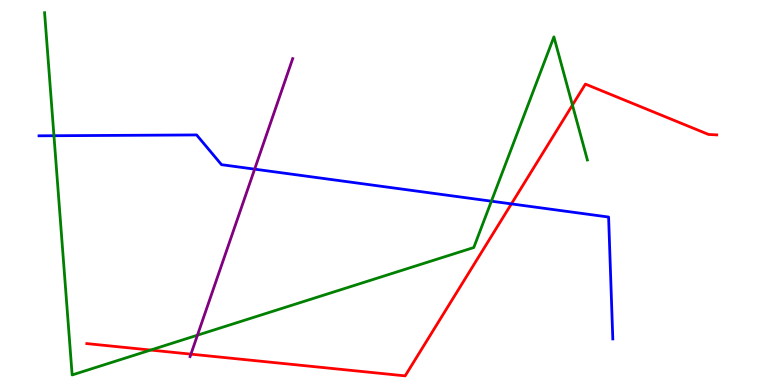[{'lines': ['blue', 'red'], 'intersections': [{'x': 6.6, 'y': 4.7}]}, {'lines': ['green', 'red'], 'intersections': [{'x': 1.94, 'y': 0.908}, {'x': 7.39, 'y': 7.27}]}, {'lines': ['purple', 'red'], 'intersections': [{'x': 2.46, 'y': 0.801}]}, {'lines': ['blue', 'green'], 'intersections': [{'x': 0.696, 'y': 6.47}, {'x': 6.34, 'y': 4.77}]}, {'lines': ['blue', 'purple'], 'intersections': [{'x': 3.29, 'y': 5.61}]}, {'lines': ['green', 'purple'], 'intersections': [{'x': 2.55, 'y': 1.29}]}]